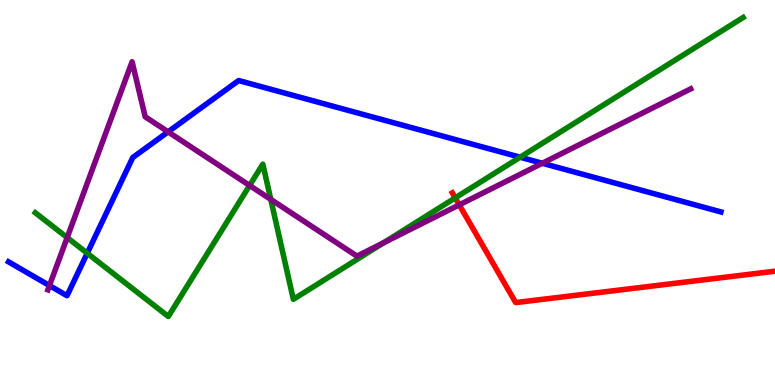[{'lines': ['blue', 'red'], 'intersections': []}, {'lines': ['green', 'red'], 'intersections': [{'x': 5.87, 'y': 4.86}]}, {'lines': ['purple', 'red'], 'intersections': [{'x': 5.93, 'y': 4.68}]}, {'lines': ['blue', 'green'], 'intersections': [{'x': 1.13, 'y': 3.42}, {'x': 6.71, 'y': 5.92}]}, {'lines': ['blue', 'purple'], 'intersections': [{'x': 0.638, 'y': 2.58}, {'x': 2.17, 'y': 6.58}, {'x': 7.0, 'y': 5.76}]}, {'lines': ['green', 'purple'], 'intersections': [{'x': 0.867, 'y': 3.83}, {'x': 3.22, 'y': 5.18}, {'x': 3.49, 'y': 4.82}, {'x': 4.95, 'y': 3.69}]}]